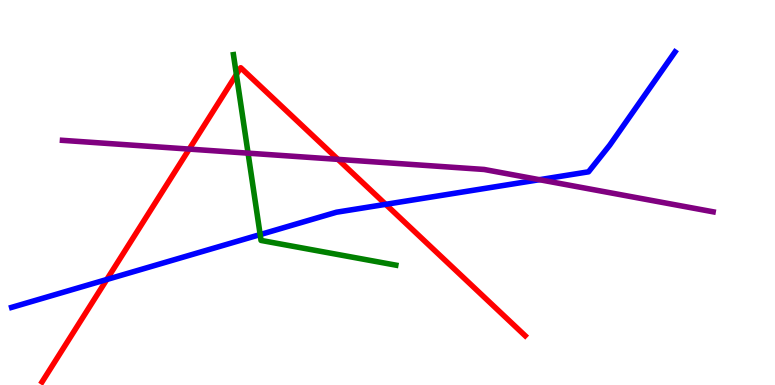[{'lines': ['blue', 'red'], 'intersections': [{'x': 1.38, 'y': 2.74}, {'x': 4.98, 'y': 4.69}]}, {'lines': ['green', 'red'], 'intersections': [{'x': 3.05, 'y': 8.07}]}, {'lines': ['purple', 'red'], 'intersections': [{'x': 2.44, 'y': 6.13}, {'x': 4.36, 'y': 5.86}]}, {'lines': ['blue', 'green'], 'intersections': [{'x': 3.36, 'y': 3.91}]}, {'lines': ['blue', 'purple'], 'intersections': [{'x': 6.96, 'y': 5.33}]}, {'lines': ['green', 'purple'], 'intersections': [{'x': 3.2, 'y': 6.02}]}]